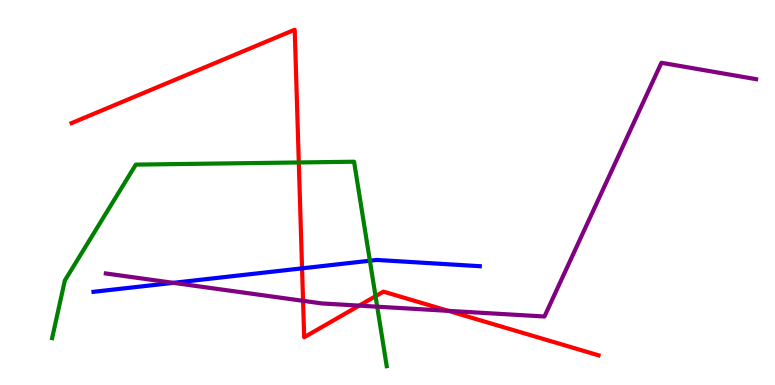[{'lines': ['blue', 'red'], 'intersections': [{'x': 3.9, 'y': 3.03}]}, {'lines': ['green', 'red'], 'intersections': [{'x': 3.86, 'y': 5.78}, {'x': 4.85, 'y': 2.31}]}, {'lines': ['purple', 'red'], 'intersections': [{'x': 3.91, 'y': 2.19}, {'x': 4.63, 'y': 2.06}, {'x': 5.79, 'y': 1.93}]}, {'lines': ['blue', 'green'], 'intersections': [{'x': 4.77, 'y': 3.23}]}, {'lines': ['blue', 'purple'], 'intersections': [{'x': 2.24, 'y': 2.65}]}, {'lines': ['green', 'purple'], 'intersections': [{'x': 4.87, 'y': 2.03}]}]